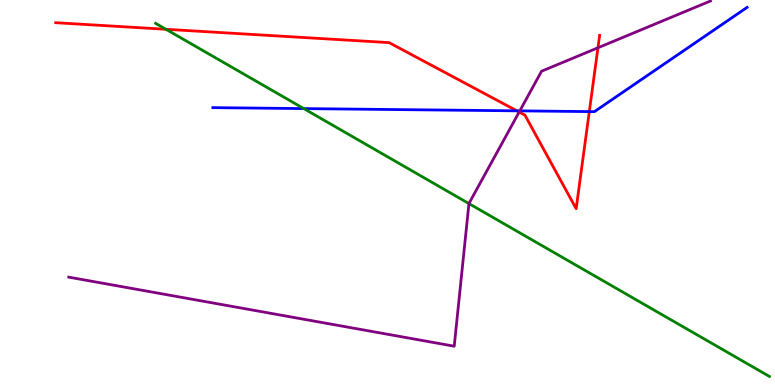[{'lines': ['blue', 'red'], 'intersections': [{'x': 6.67, 'y': 7.12}, {'x': 7.6, 'y': 7.1}]}, {'lines': ['green', 'red'], 'intersections': [{'x': 2.14, 'y': 9.24}]}, {'lines': ['purple', 'red'], 'intersections': [{'x': 6.7, 'y': 7.09}, {'x': 7.72, 'y': 8.76}]}, {'lines': ['blue', 'green'], 'intersections': [{'x': 3.92, 'y': 7.18}]}, {'lines': ['blue', 'purple'], 'intersections': [{'x': 6.71, 'y': 7.12}]}, {'lines': ['green', 'purple'], 'intersections': [{'x': 6.05, 'y': 4.71}]}]